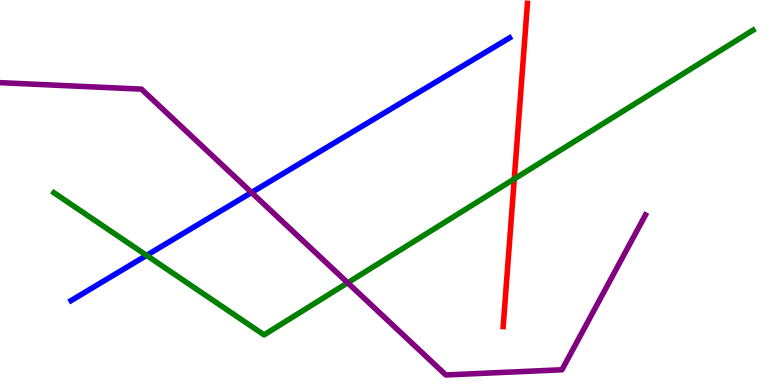[{'lines': ['blue', 'red'], 'intersections': []}, {'lines': ['green', 'red'], 'intersections': [{'x': 6.64, 'y': 5.35}]}, {'lines': ['purple', 'red'], 'intersections': []}, {'lines': ['blue', 'green'], 'intersections': [{'x': 1.89, 'y': 3.37}]}, {'lines': ['blue', 'purple'], 'intersections': [{'x': 3.25, 'y': 5.0}]}, {'lines': ['green', 'purple'], 'intersections': [{'x': 4.49, 'y': 2.66}]}]